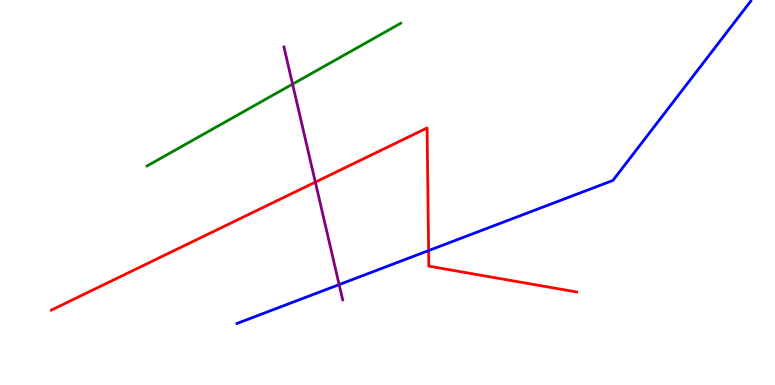[{'lines': ['blue', 'red'], 'intersections': [{'x': 5.53, 'y': 3.49}]}, {'lines': ['green', 'red'], 'intersections': []}, {'lines': ['purple', 'red'], 'intersections': [{'x': 4.07, 'y': 5.27}]}, {'lines': ['blue', 'green'], 'intersections': []}, {'lines': ['blue', 'purple'], 'intersections': [{'x': 4.38, 'y': 2.61}]}, {'lines': ['green', 'purple'], 'intersections': [{'x': 3.78, 'y': 7.82}]}]